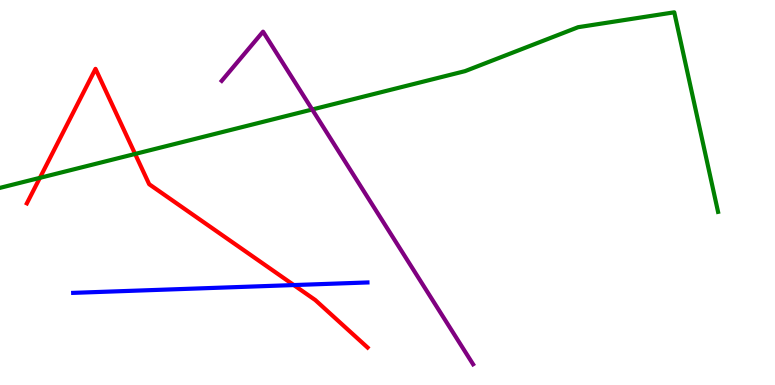[{'lines': ['blue', 'red'], 'intersections': [{'x': 3.79, 'y': 2.6}]}, {'lines': ['green', 'red'], 'intersections': [{'x': 0.515, 'y': 5.38}, {'x': 1.74, 'y': 6.0}]}, {'lines': ['purple', 'red'], 'intersections': []}, {'lines': ['blue', 'green'], 'intersections': []}, {'lines': ['blue', 'purple'], 'intersections': []}, {'lines': ['green', 'purple'], 'intersections': [{'x': 4.03, 'y': 7.16}]}]